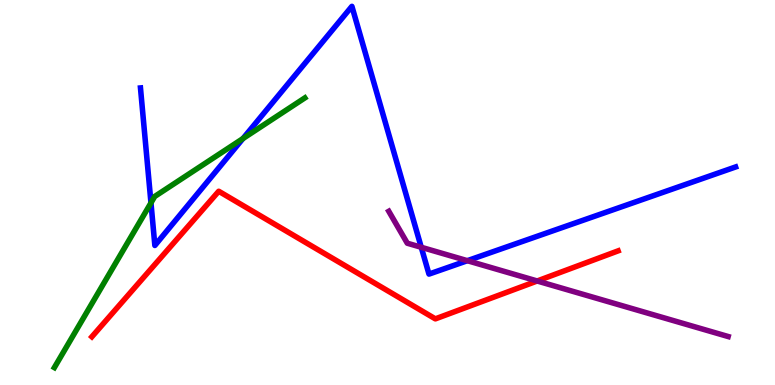[{'lines': ['blue', 'red'], 'intersections': []}, {'lines': ['green', 'red'], 'intersections': []}, {'lines': ['purple', 'red'], 'intersections': [{'x': 6.93, 'y': 2.7}]}, {'lines': ['blue', 'green'], 'intersections': [{'x': 1.95, 'y': 4.73}, {'x': 3.14, 'y': 6.4}]}, {'lines': ['blue', 'purple'], 'intersections': [{'x': 5.44, 'y': 3.58}, {'x': 6.03, 'y': 3.23}]}, {'lines': ['green', 'purple'], 'intersections': []}]